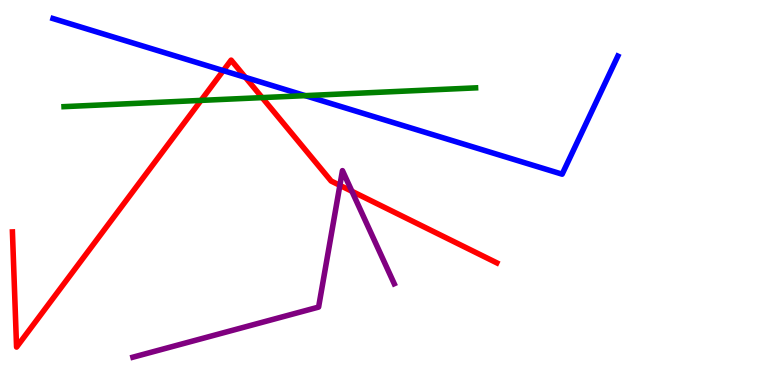[{'lines': ['blue', 'red'], 'intersections': [{'x': 2.88, 'y': 8.17}, {'x': 3.17, 'y': 7.99}]}, {'lines': ['green', 'red'], 'intersections': [{'x': 2.59, 'y': 7.39}, {'x': 3.38, 'y': 7.46}]}, {'lines': ['purple', 'red'], 'intersections': [{'x': 4.39, 'y': 5.19}, {'x': 4.54, 'y': 5.03}]}, {'lines': ['blue', 'green'], 'intersections': [{'x': 3.94, 'y': 7.52}]}, {'lines': ['blue', 'purple'], 'intersections': []}, {'lines': ['green', 'purple'], 'intersections': []}]